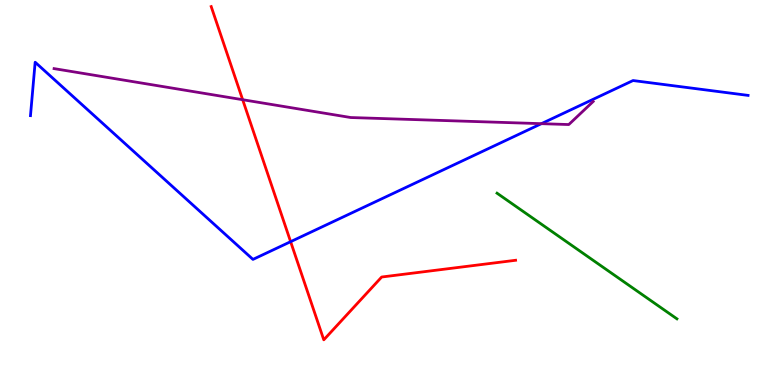[{'lines': ['blue', 'red'], 'intersections': [{'x': 3.75, 'y': 3.72}]}, {'lines': ['green', 'red'], 'intersections': []}, {'lines': ['purple', 'red'], 'intersections': [{'x': 3.13, 'y': 7.41}]}, {'lines': ['blue', 'green'], 'intersections': []}, {'lines': ['blue', 'purple'], 'intersections': [{'x': 6.99, 'y': 6.79}]}, {'lines': ['green', 'purple'], 'intersections': []}]